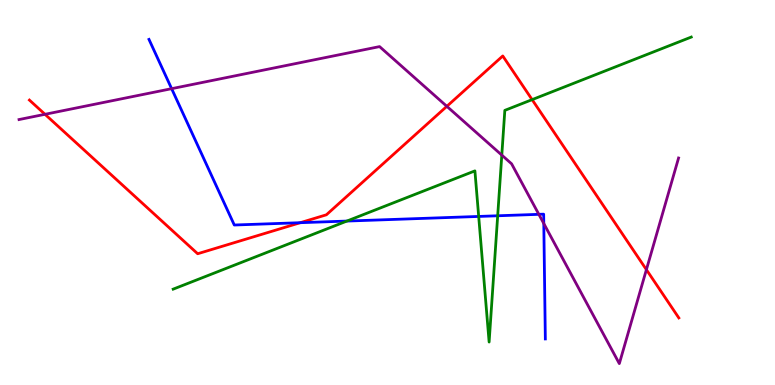[{'lines': ['blue', 'red'], 'intersections': [{'x': 3.87, 'y': 4.22}]}, {'lines': ['green', 'red'], 'intersections': [{'x': 6.87, 'y': 7.41}]}, {'lines': ['purple', 'red'], 'intersections': [{'x': 0.581, 'y': 7.03}, {'x': 5.77, 'y': 7.24}, {'x': 8.34, 'y': 3.0}]}, {'lines': ['blue', 'green'], 'intersections': [{'x': 4.48, 'y': 4.26}, {'x': 6.18, 'y': 4.38}, {'x': 6.42, 'y': 4.4}]}, {'lines': ['blue', 'purple'], 'intersections': [{'x': 2.21, 'y': 7.7}, {'x': 6.95, 'y': 4.43}, {'x': 7.02, 'y': 4.19}]}, {'lines': ['green', 'purple'], 'intersections': [{'x': 6.47, 'y': 5.97}]}]